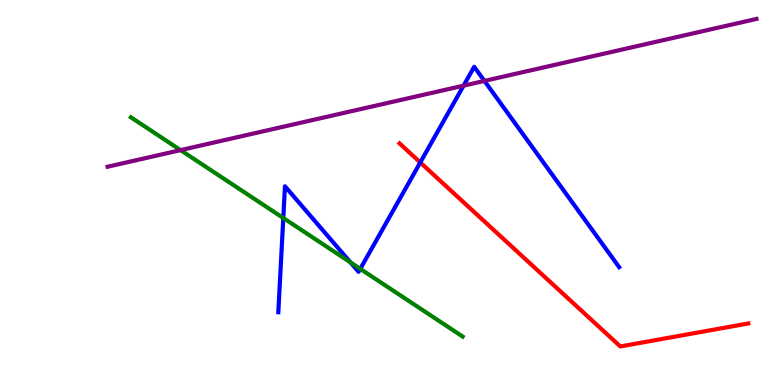[{'lines': ['blue', 'red'], 'intersections': [{'x': 5.42, 'y': 5.78}]}, {'lines': ['green', 'red'], 'intersections': []}, {'lines': ['purple', 'red'], 'intersections': []}, {'lines': ['blue', 'green'], 'intersections': [{'x': 3.66, 'y': 4.34}, {'x': 4.52, 'y': 3.18}, {'x': 4.65, 'y': 3.02}]}, {'lines': ['blue', 'purple'], 'intersections': [{'x': 5.98, 'y': 7.78}, {'x': 6.25, 'y': 7.9}]}, {'lines': ['green', 'purple'], 'intersections': [{'x': 2.33, 'y': 6.1}]}]